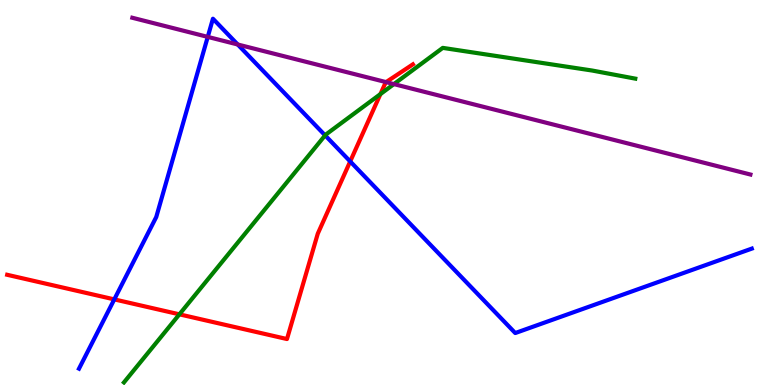[{'lines': ['blue', 'red'], 'intersections': [{'x': 1.47, 'y': 2.22}, {'x': 4.52, 'y': 5.81}]}, {'lines': ['green', 'red'], 'intersections': [{'x': 2.31, 'y': 1.84}, {'x': 4.91, 'y': 7.56}]}, {'lines': ['purple', 'red'], 'intersections': [{'x': 4.98, 'y': 7.87}]}, {'lines': ['blue', 'green'], 'intersections': [{'x': 4.2, 'y': 6.48}]}, {'lines': ['blue', 'purple'], 'intersections': [{'x': 2.68, 'y': 9.04}, {'x': 3.07, 'y': 8.84}]}, {'lines': ['green', 'purple'], 'intersections': [{'x': 5.08, 'y': 7.82}]}]